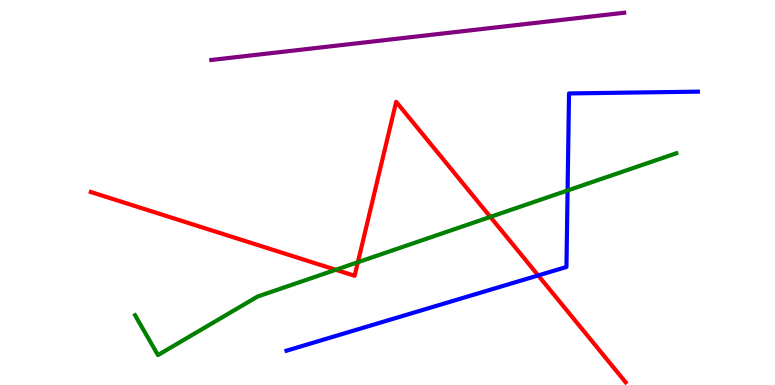[{'lines': ['blue', 'red'], 'intersections': [{'x': 6.94, 'y': 2.85}]}, {'lines': ['green', 'red'], 'intersections': [{'x': 4.33, 'y': 2.99}, {'x': 4.62, 'y': 3.19}, {'x': 6.33, 'y': 4.37}]}, {'lines': ['purple', 'red'], 'intersections': []}, {'lines': ['blue', 'green'], 'intersections': [{'x': 7.32, 'y': 5.05}]}, {'lines': ['blue', 'purple'], 'intersections': []}, {'lines': ['green', 'purple'], 'intersections': []}]